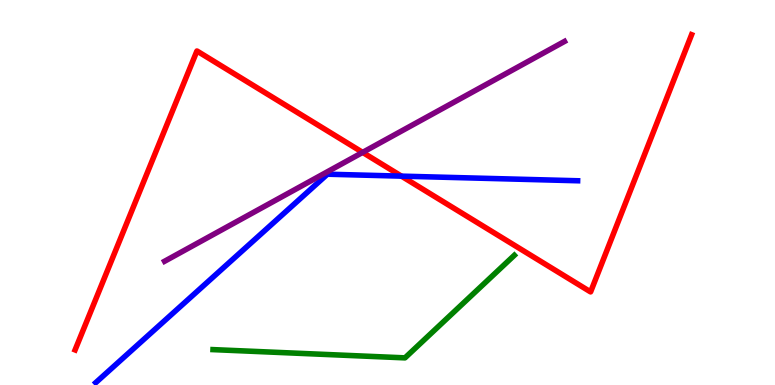[{'lines': ['blue', 'red'], 'intersections': [{'x': 5.18, 'y': 5.42}]}, {'lines': ['green', 'red'], 'intersections': []}, {'lines': ['purple', 'red'], 'intersections': [{'x': 4.68, 'y': 6.04}]}, {'lines': ['blue', 'green'], 'intersections': []}, {'lines': ['blue', 'purple'], 'intersections': []}, {'lines': ['green', 'purple'], 'intersections': []}]